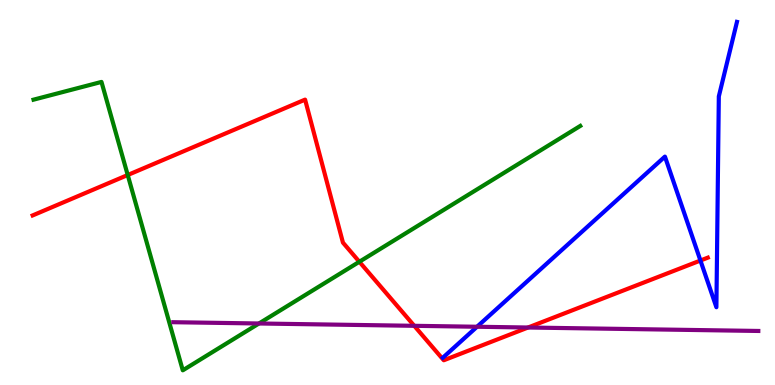[{'lines': ['blue', 'red'], 'intersections': [{'x': 9.04, 'y': 3.23}]}, {'lines': ['green', 'red'], 'intersections': [{'x': 1.65, 'y': 5.45}, {'x': 4.64, 'y': 3.2}]}, {'lines': ['purple', 'red'], 'intersections': [{'x': 5.35, 'y': 1.54}, {'x': 6.81, 'y': 1.49}]}, {'lines': ['blue', 'green'], 'intersections': []}, {'lines': ['blue', 'purple'], 'intersections': [{'x': 6.16, 'y': 1.51}]}, {'lines': ['green', 'purple'], 'intersections': [{'x': 3.34, 'y': 1.6}]}]